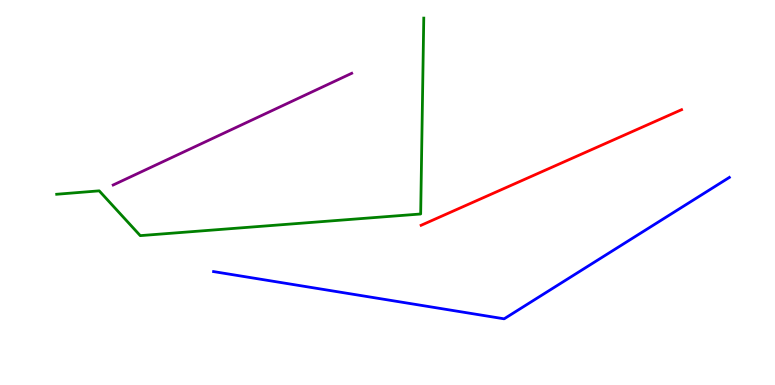[{'lines': ['blue', 'red'], 'intersections': []}, {'lines': ['green', 'red'], 'intersections': []}, {'lines': ['purple', 'red'], 'intersections': []}, {'lines': ['blue', 'green'], 'intersections': []}, {'lines': ['blue', 'purple'], 'intersections': []}, {'lines': ['green', 'purple'], 'intersections': []}]